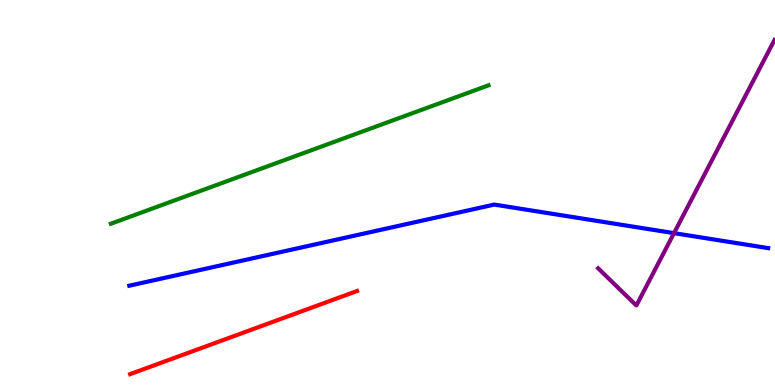[{'lines': ['blue', 'red'], 'intersections': []}, {'lines': ['green', 'red'], 'intersections': []}, {'lines': ['purple', 'red'], 'intersections': []}, {'lines': ['blue', 'green'], 'intersections': []}, {'lines': ['blue', 'purple'], 'intersections': [{'x': 8.7, 'y': 3.94}]}, {'lines': ['green', 'purple'], 'intersections': []}]